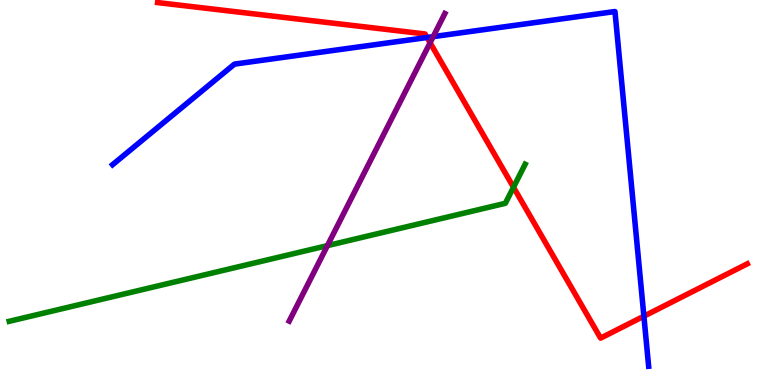[{'lines': ['blue', 'red'], 'intersections': [{'x': 5.51, 'y': 9.03}, {'x': 8.31, 'y': 1.79}]}, {'lines': ['green', 'red'], 'intersections': [{'x': 6.63, 'y': 5.14}]}, {'lines': ['purple', 'red'], 'intersections': [{'x': 5.55, 'y': 8.89}]}, {'lines': ['blue', 'green'], 'intersections': []}, {'lines': ['blue', 'purple'], 'intersections': [{'x': 5.59, 'y': 9.05}]}, {'lines': ['green', 'purple'], 'intersections': [{'x': 4.22, 'y': 3.62}]}]